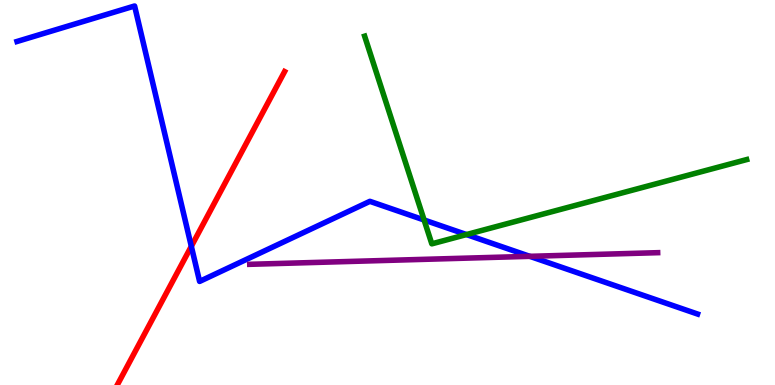[{'lines': ['blue', 'red'], 'intersections': [{'x': 2.47, 'y': 3.6}]}, {'lines': ['green', 'red'], 'intersections': []}, {'lines': ['purple', 'red'], 'intersections': []}, {'lines': ['blue', 'green'], 'intersections': [{'x': 5.47, 'y': 4.29}, {'x': 6.02, 'y': 3.91}]}, {'lines': ['blue', 'purple'], 'intersections': [{'x': 6.84, 'y': 3.34}]}, {'lines': ['green', 'purple'], 'intersections': []}]